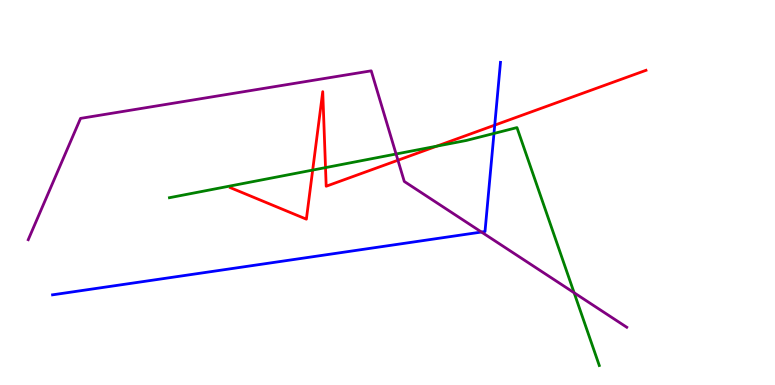[{'lines': ['blue', 'red'], 'intersections': [{'x': 6.38, 'y': 6.75}]}, {'lines': ['green', 'red'], 'intersections': [{'x': 4.03, 'y': 5.58}, {'x': 4.2, 'y': 5.65}, {'x': 5.64, 'y': 6.2}]}, {'lines': ['purple', 'red'], 'intersections': [{'x': 5.13, 'y': 5.84}]}, {'lines': ['blue', 'green'], 'intersections': [{'x': 6.37, 'y': 6.53}]}, {'lines': ['blue', 'purple'], 'intersections': [{'x': 6.21, 'y': 3.97}]}, {'lines': ['green', 'purple'], 'intersections': [{'x': 5.11, 'y': 6.0}, {'x': 7.41, 'y': 2.4}]}]